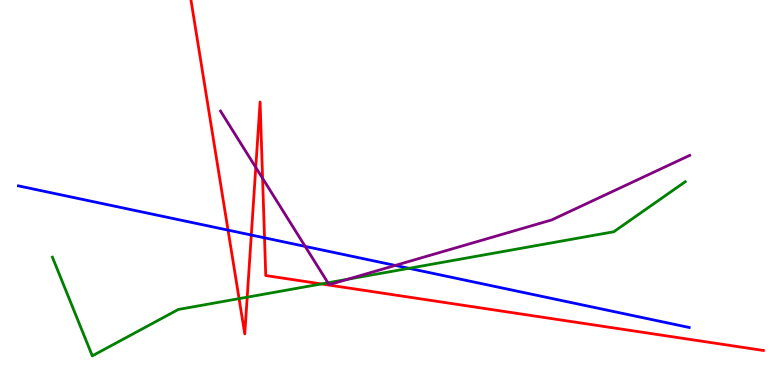[{'lines': ['blue', 'red'], 'intersections': [{'x': 2.94, 'y': 4.02}, {'x': 3.24, 'y': 3.9}, {'x': 3.41, 'y': 3.82}]}, {'lines': ['green', 'red'], 'intersections': [{'x': 3.08, 'y': 2.24}, {'x': 3.19, 'y': 2.28}, {'x': 4.15, 'y': 2.63}]}, {'lines': ['purple', 'red'], 'intersections': [{'x': 3.3, 'y': 5.65}, {'x': 3.39, 'y': 5.37}]}, {'lines': ['blue', 'green'], 'intersections': [{'x': 5.28, 'y': 3.03}]}, {'lines': ['blue', 'purple'], 'intersections': [{'x': 3.94, 'y': 3.6}, {'x': 5.1, 'y': 3.11}]}, {'lines': ['green', 'purple'], 'intersections': [{'x': 4.23, 'y': 2.66}, {'x': 4.49, 'y': 2.75}]}]